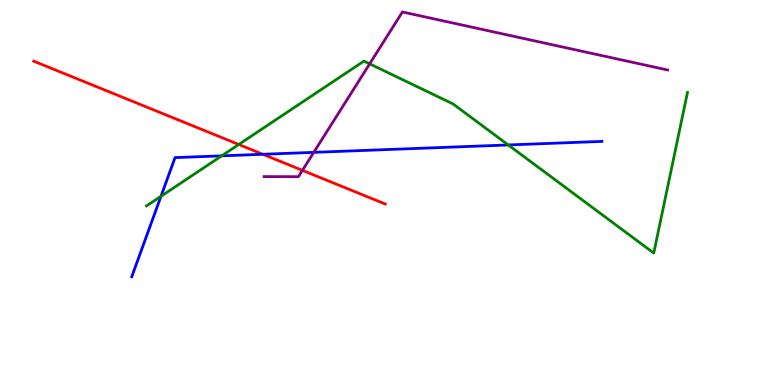[{'lines': ['blue', 'red'], 'intersections': [{'x': 3.39, 'y': 5.99}]}, {'lines': ['green', 'red'], 'intersections': [{'x': 3.08, 'y': 6.25}]}, {'lines': ['purple', 'red'], 'intersections': [{'x': 3.9, 'y': 5.58}]}, {'lines': ['blue', 'green'], 'intersections': [{'x': 2.08, 'y': 4.9}, {'x': 2.86, 'y': 5.95}, {'x': 6.56, 'y': 6.23}]}, {'lines': ['blue', 'purple'], 'intersections': [{'x': 4.05, 'y': 6.04}]}, {'lines': ['green', 'purple'], 'intersections': [{'x': 4.77, 'y': 8.34}]}]